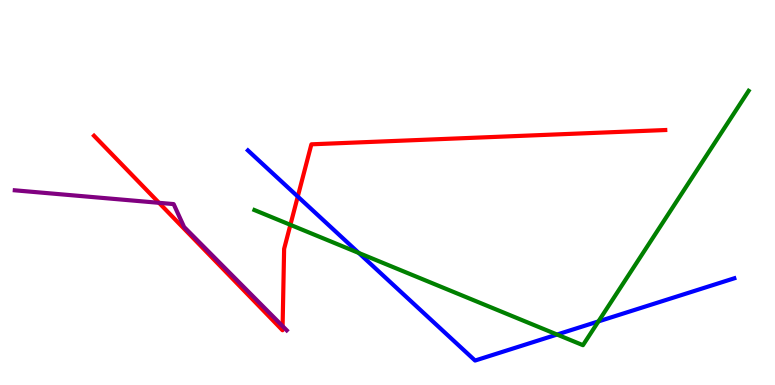[{'lines': ['blue', 'red'], 'intersections': [{'x': 3.84, 'y': 4.89}]}, {'lines': ['green', 'red'], 'intersections': [{'x': 3.75, 'y': 4.16}]}, {'lines': ['purple', 'red'], 'intersections': [{'x': 2.05, 'y': 4.73}, {'x': 3.65, 'y': 1.53}]}, {'lines': ['blue', 'green'], 'intersections': [{'x': 4.63, 'y': 3.43}, {'x': 7.19, 'y': 1.31}, {'x': 7.72, 'y': 1.65}]}, {'lines': ['blue', 'purple'], 'intersections': []}, {'lines': ['green', 'purple'], 'intersections': []}]